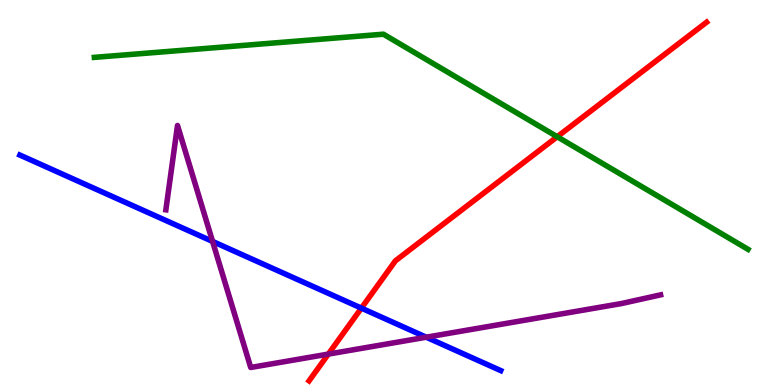[{'lines': ['blue', 'red'], 'intersections': [{'x': 4.66, 'y': 2.0}]}, {'lines': ['green', 'red'], 'intersections': [{'x': 7.19, 'y': 6.45}]}, {'lines': ['purple', 'red'], 'intersections': [{'x': 4.24, 'y': 0.803}]}, {'lines': ['blue', 'green'], 'intersections': []}, {'lines': ['blue', 'purple'], 'intersections': [{'x': 2.74, 'y': 3.73}, {'x': 5.5, 'y': 1.24}]}, {'lines': ['green', 'purple'], 'intersections': []}]